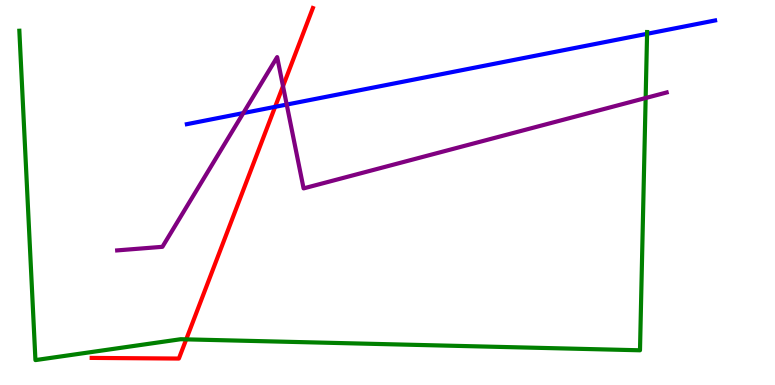[{'lines': ['blue', 'red'], 'intersections': [{'x': 3.55, 'y': 7.22}]}, {'lines': ['green', 'red'], 'intersections': [{'x': 2.4, 'y': 1.19}]}, {'lines': ['purple', 'red'], 'intersections': [{'x': 3.65, 'y': 7.76}]}, {'lines': ['blue', 'green'], 'intersections': [{'x': 8.35, 'y': 9.12}]}, {'lines': ['blue', 'purple'], 'intersections': [{'x': 3.14, 'y': 7.06}, {'x': 3.7, 'y': 7.28}]}, {'lines': ['green', 'purple'], 'intersections': [{'x': 8.33, 'y': 7.45}]}]